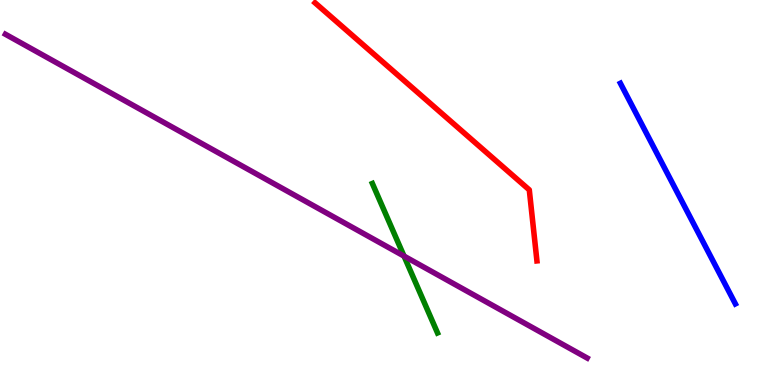[{'lines': ['blue', 'red'], 'intersections': []}, {'lines': ['green', 'red'], 'intersections': []}, {'lines': ['purple', 'red'], 'intersections': []}, {'lines': ['blue', 'green'], 'intersections': []}, {'lines': ['blue', 'purple'], 'intersections': []}, {'lines': ['green', 'purple'], 'intersections': [{'x': 5.21, 'y': 3.35}]}]